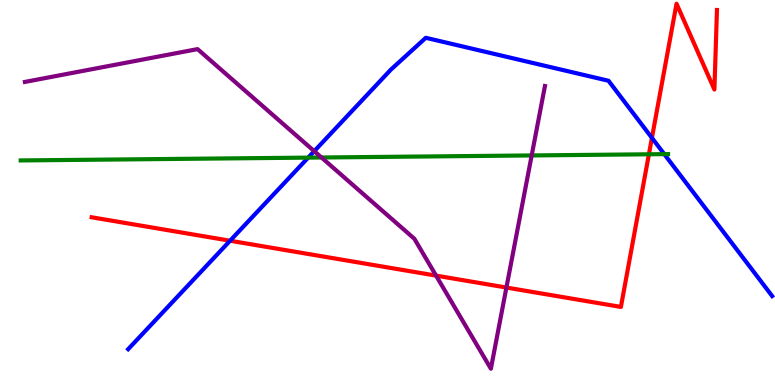[{'lines': ['blue', 'red'], 'intersections': [{'x': 2.97, 'y': 3.75}, {'x': 8.41, 'y': 6.42}]}, {'lines': ['green', 'red'], 'intersections': [{'x': 8.37, 'y': 5.99}]}, {'lines': ['purple', 'red'], 'intersections': [{'x': 5.63, 'y': 2.84}, {'x': 6.53, 'y': 2.53}]}, {'lines': ['blue', 'green'], 'intersections': [{'x': 3.98, 'y': 5.91}, {'x': 8.57, 'y': 6.0}]}, {'lines': ['blue', 'purple'], 'intersections': [{'x': 4.05, 'y': 6.07}]}, {'lines': ['green', 'purple'], 'intersections': [{'x': 4.15, 'y': 5.91}, {'x': 6.86, 'y': 5.96}]}]